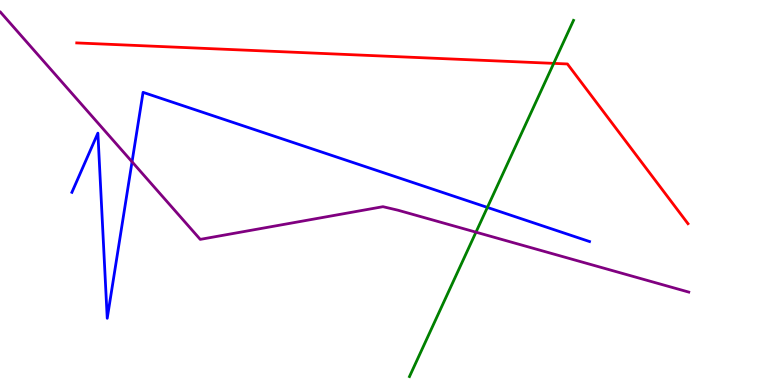[{'lines': ['blue', 'red'], 'intersections': []}, {'lines': ['green', 'red'], 'intersections': [{'x': 7.14, 'y': 8.35}]}, {'lines': ['purple', 'red'], 'intersections': []}, {'lines': ['blue', 'green'], 'intersections': [{'x': 6.29, 'y': 4.61}]}, {'lines': ['blue', 'purple'], 'intersections': [{'x': 1.7, 'y': 5.8}]}, {'lines': ['green', 'purple'], 'intersections': [{'x': 6.14, 'y': 3.97}]}]